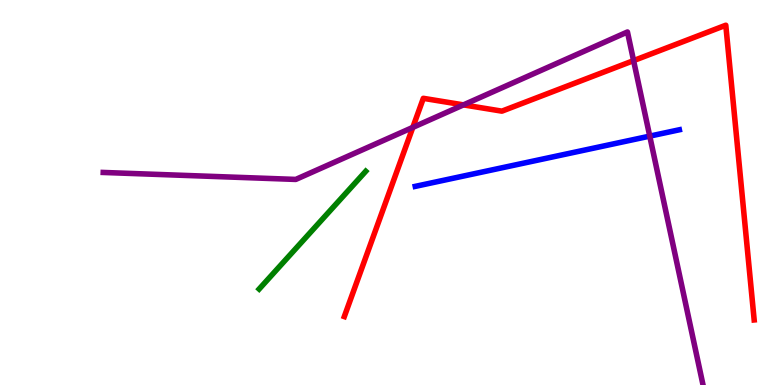[{'lines': ['blue', 'red'], 'intersections': []}, {'lines': ['green', 'red'], 'intersections': []}, {'lines': ['purple', 'red'], 'intersections': [{'x': 5.33, 'y': 6.69}, {'x': 5.98, 'y': 7.28}, {'x': 8.18, 'y': 8.43}]}, {'lines': ['blue', 'green'], 'intersections': []}, {'lines': ['blue', 'purple'], 'intersections': [{'x': 8.38, 'y': 6.46}]}, {'lines': ['green', 'purple'], 'intersections': []}]